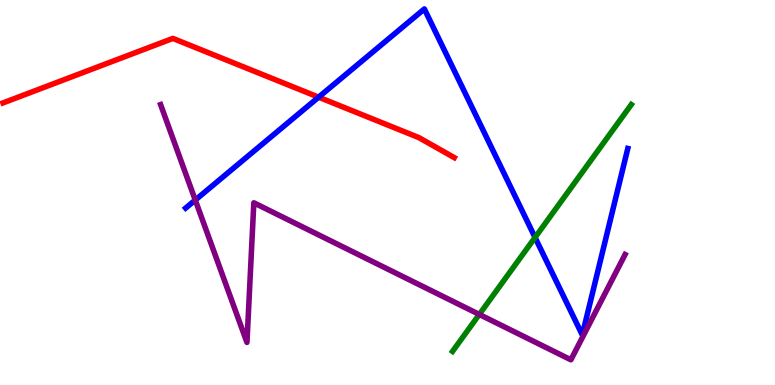[{'lines': ['blue', 'red'], 'intersections': [{'x': 4.11, 'y': 7.48}]}, {'lines': ['green', 'red'], 'intersections': []}, {'lines': ['purple', 'red'], 'intersections': []}, {'lines': ['blue', 'green'], 'intersections': [{'x': 6.9, 'y': 3.83}]}, {'lines': ['blue', 'purple'], 'intersections': [{'x': 2.52, 'y': 4.8}]}, {'lines': ['green', 'purple'], 'intersections': [{'x': 6.18, 'y': 1.83}]}]